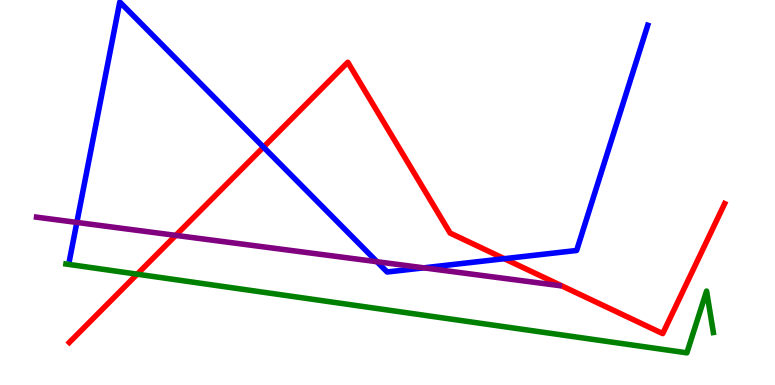[{'lines': ['blue', 'red'], 'intersections': [{'x': 3.4, 'y': 6.18}, {'x': 6.51, 'y': 3.28}]}, {'lines': ['green', 'red'], 'intersections': [{'x': 1.77, 'y': 2.88}]}, {'lines': ['purple', 'red'], 'intersections': [{'x': 2.27, 'y': 3.89}]}, {'lines': ['blue', 'green'], 'intersections': []}, {'lines': ['blue', 'purple'], 'intersections': [{'x': 0.992, 'y': 4.22}, {'x': 4.86, 'y': 3.2}, {'x': 5.47, 'y': 3.04}]}, {'lines': ['green', 'purple'], 'intersections': []}]